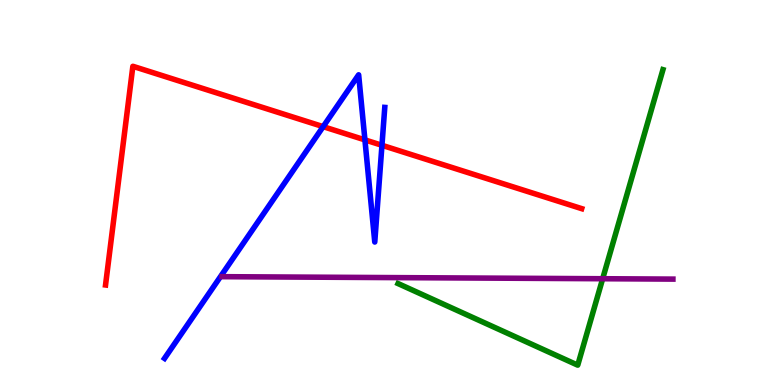[{'lines': ['blue', 'red'], 'intersections': [{'x': 4.17, 'y': 6.71}, {'x': 4.71, 'y': 6.37}, {'x': 4.93, 'y': 6.23}]}, {'lines': ['green', 'red'], 'intersections': []}, {'lines': ['purple', 'red'], 'intersections': []}, {'lines': ['blue', 'green'], 'intersections': []}, {'lines': ['blue', 'purple'], 'intersections': []}, {'lines': ['green', 'purple'], 'intersections': [{'x': 7.78, 'y': 2.76}]}]